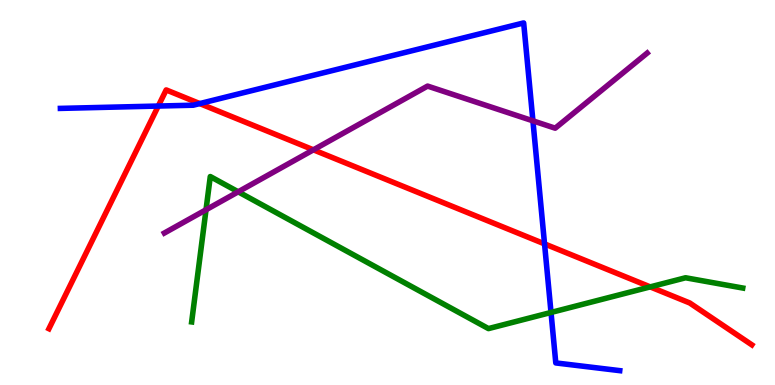[{'lines': ['blue', 'red'], 'intersections': [{'x': 2.04, 'y': 7.25}, {'x': 2.58, 'y': 7.31}, {'x': 7.03, 'y': 3.67}]}, {'lines': ['green', 'red'], 'intersections': [{'x': 8.39, 'y': 2.55}]}, {'lines': ['purple', 'red'], 'intersections': [{'x': 4.04, 'y': 6.11}]}, {'lines': ['blue', 'green'], 'intersections': [{'x': 7.11, 'y': 1.88}]}, {'lines': ['blue', 'purple'], 'intersections': [{'x': 6.88, 'y': 6.86}]}, {'lines': ['green', 'purple'], 'intersections': [{'x': 2.66, 'y': 4.55}, {'x': 3.07, 'y': 5.02}]}]